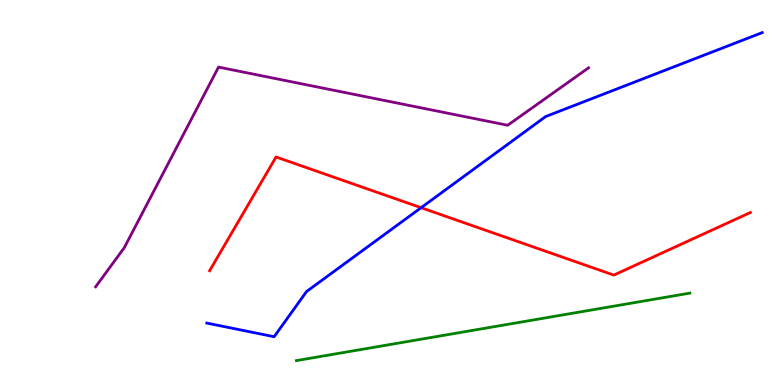[{'lines': ['blue', 'red'], 'intersections': [{'x': 5.43, 'y': 4.61}]}, {'lines': ['green', 'red'], 'intersections': []}, {'lines': ['purple', 'red'], 'intersections': []}, {'lines': ['blue', 'green'], 'intersections': []}, {'lines': ['blue', 'purple'], 'intersections': []}, {'lines': ['green', 'purple'], 'intersections': []}]